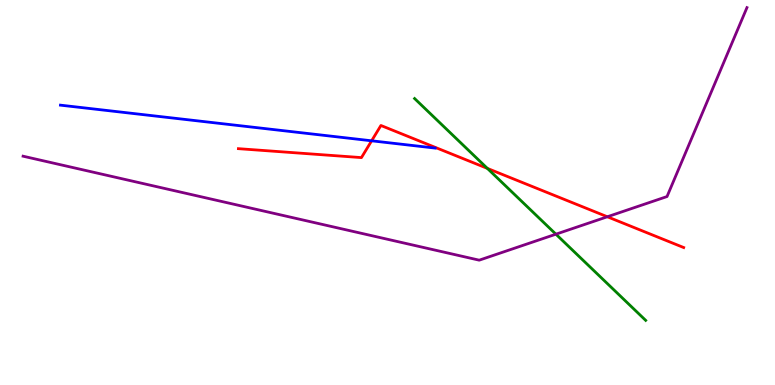[{'lines': ['blue', 'red'], 'intersections': [{'x': 4.8, 'y': 6.34}]}, {'lines': ['green', 'red'], 'intersections': [{'x': 6.29, 'y': 5.63}]}, {'lines': ['purple', 'red'], 'intersections': [{'x': 7.84, 'y': 4.37}]}, {'lines': ['blue', 'green'], 'intersections': []}, {'lines': ['blue', 'purple'], 'intersections': []}, {'lines': ['green', 'purple'], 'intersections': [{'x': 7.17, 'y': 3.92}]}]